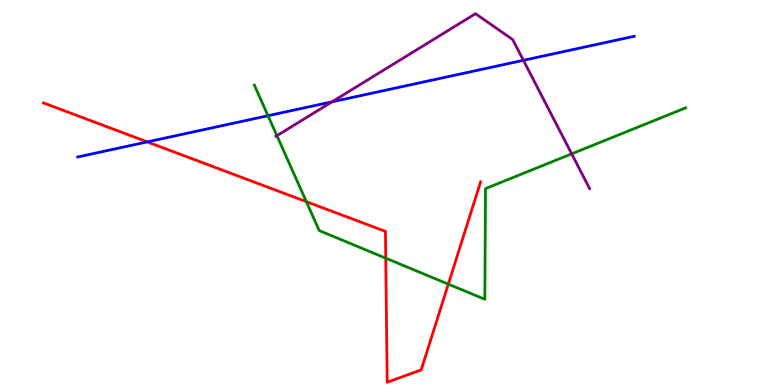[{'lines': ['blue', 'red'], 'intersections': [{'x': 1.9, 'y': 6.31}]}, {'lines': ['green', 'red'], 'intersections': [{'x': 3.95, 'y': 4.76}, {'x': 4.98, 'y': 3.29}, {'x': 5.78, 'y': 2.62}]}, {'lines': ['purple', 'red'], 'intersections': []}, {'lines': ['blue', 'green'], 'intersections': [{'x': 3.46, 'y': 6.99}]}, {'lines': ['blue', 'purple'], 'intersections': [{'x': 4.28, 'y': 7.36}, {'x': 6.75, 'y': 8.43}]}, {'lines': ['green', 'purple'], 'intersections': [{'x': 3.57, 'y': 6.48}, {'x': 7.38, 'y': 6.0}]}]